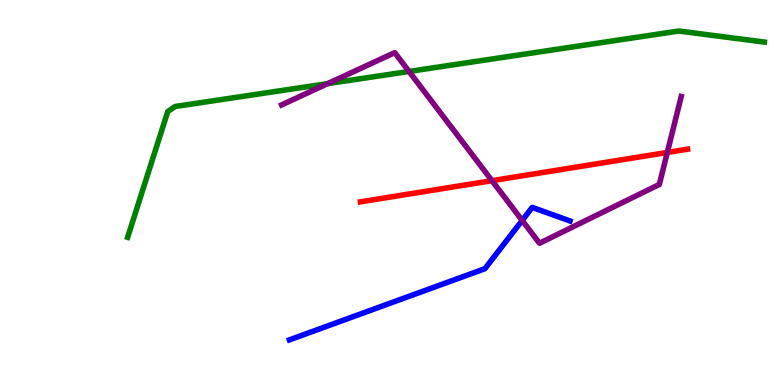[{'lines': ['blue', 'red'], 'intersections': []}, {'lines': ['green', 'red'], 'intersections': []}, {'lines': ['purple', 'red'], 'intersections': [{'x': 6.35, 'y': 5.31}, {'x': 8.61, 'y': 6.04}]}, {'lines': ['blue', 'green'], 'intersections': []}, {'lines': ['blue', 'purple'], 'intersections': [{'x': 6.74, 'y': 4.27}]}, {'lines': ['green', 'purple'], 'intersections': [{'x': 4.23, 'y': 7.83}, {'x': 5.28, 'y': 8.14}]}]